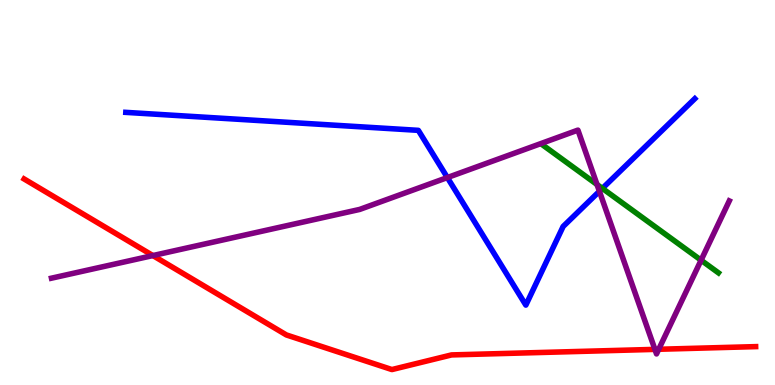[{'lines': ['blue', 'red'], 'intersections': []}, {'lines': ['green', 'red'], 'intersections': []}, {'lines': ['purple', 'red'], 'intersections': [{'x': 1.97, 'y': 3.36}, {'x': 8.45, 'y': 0.925}, {'x': 8.5, 'y': 0.928}]}, {'lines': ['blue', 'green'], 'intersections': [{'x': 7.77, 'y': 5.11}]}, {'lines': ['blue', 'purple'], 'intersections': [{'x': 5.77, 'y': 5.39}, {'x': 7.73, 'y': 5.03}]}, {'lines': ['green', 'purple'], 'intersections': [{'x': 7.7, 'y': 5.21}, {'x': 9.05, 'y': 3.24}]}]